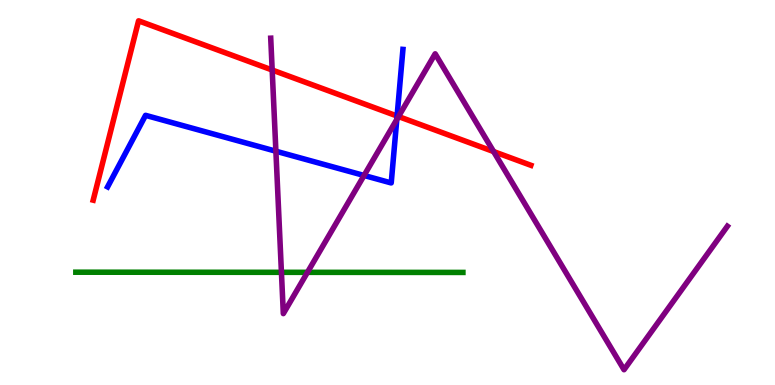[{'lines': ['blue', 'red'], 'intersections': [{'x': 5.12, 'y': 6.99}]}, {'lines': ['green', 'red'], 'intersections': []}, {'lines': ['purple', 'red'], 'intersections': [{'x': 3.51, 'y': 8.18}, {'x': 5.14, 'y': 6.97}, {'x': 6.37, 'y': 6.06}]}, {'lines': ['blue', 'green'], 'intersections': []}, {'lines': ['blue', 'purple'], 'intersections': [{'x': 3.56, 'y': 6.07}, {'x': 4.7, 'y': 5.44}, {'x': 5.12, 'y': 6.9}]}, {'lines': ['green', 'purple'], 'intersections': [{'x': 3.63, 'y': 2.93}, {'x': 3.97, 'y': 2.93}]}]